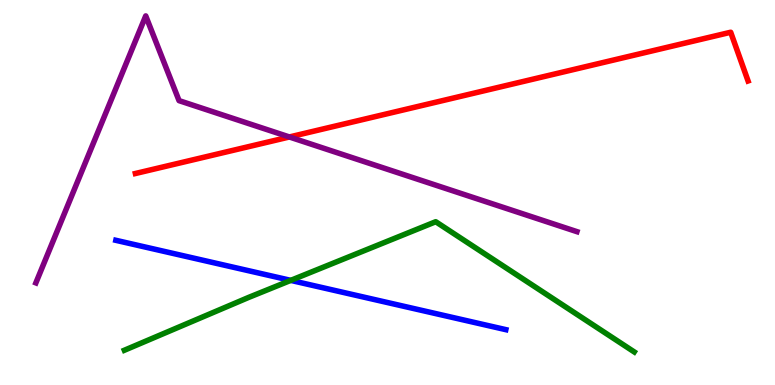[{'lines': ['blue', 'red'], 'intersections': []}, {'lines': ['green', 'red'], 'intersections': []}, {'lines': ['purple', 'red'], 'intersections': [{'x': 3.73, 'y': 6.44}]}, {'lines': ['blue', 'green'], 'intersections': [{'x': 3.75, 'y': 2.72}]}, {'lines': ['blue', 'purple'], 'intersections': []}, {'lines': ['green', 'purple'], 'intersections': []}]